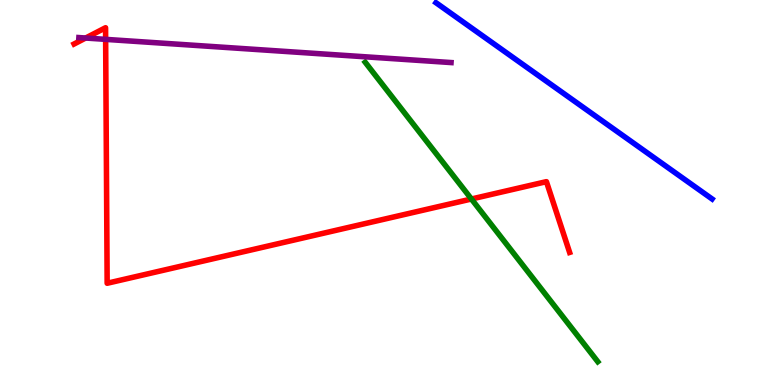[{'lines': ['blue', 'red'], 'intersections': []}, {'lines': ['green', 'red'], 'intersections': [{'x': 6.08, 'y': 4.83}]}, {'lines': ['purple', 'red'], 'intersections': [{'x': 1.1, 'y': 9.01}, {'x': 1.36, 'y': 8.98}]}, {'lines': ['blue', 'green'], 'intersections': []}, {'lines': ['blue', 'purple'], 'intersections': []}, {'lines': ['green', 'purple'], 'intersections': []}]